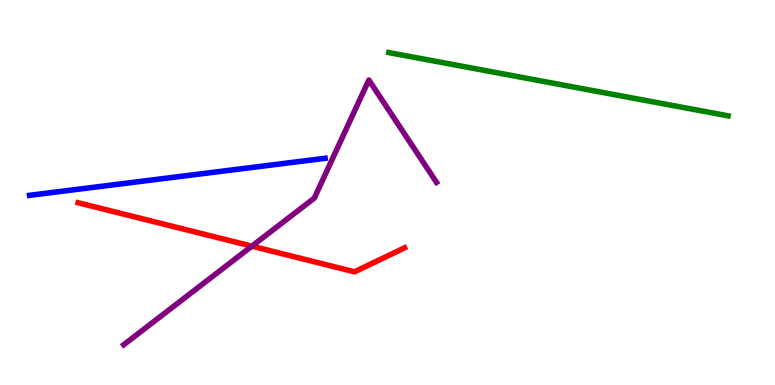[{'lines': ['blue', 'red'], 'intersections': []}, {'lines': ['green', 'red'], 'intersections': []}, {'lines': ['purple', 'red'], 'intersections': [{'x': 3.25, 'y': 3.61}]}, {'lines': ['blue', 'green'], 'intersections': []}, {'lines': ['blue', 'purple'], 'intersections': []}, {'lines': ['green', 'purple'], 'intersections': []}]